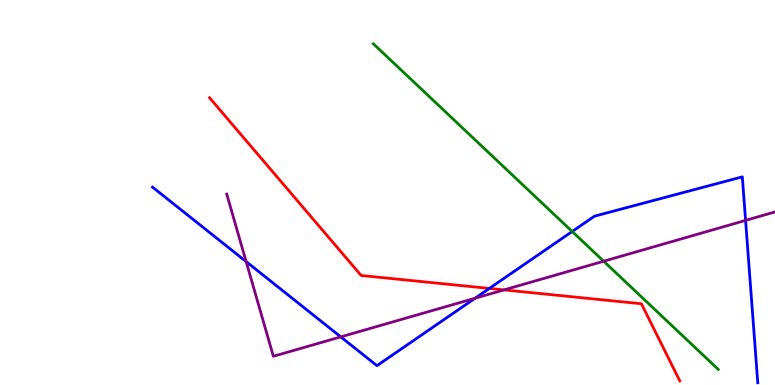[{'lines': ['blue', 'red'], 'intersections': [{'x': 6.31, 'y': 2.51}]}, {'lines': ['green', 'red'], 'intersections': []}, {'lines': ['purple', 'red'], 'intersections': [{'x': 6.5, 'y': 2.47}]}, {'lines': ['blue', 'green'], 'intersections': [{'x': 7.38, 'y': 3.99}]}, {'lines': ['blue', 'purple'], 'intersections': [{'x': 3.18, 'y': 3.21}, {'x': 4.4, 'y': 1.25}, {'x': 6.13, 'y': 2.25}, {'x': 9.62, 'y': 4.28}]}, {'lines': ['green', 'purple'], 'intersections': [{'x': 7.79, 'y': 3.21}]}]